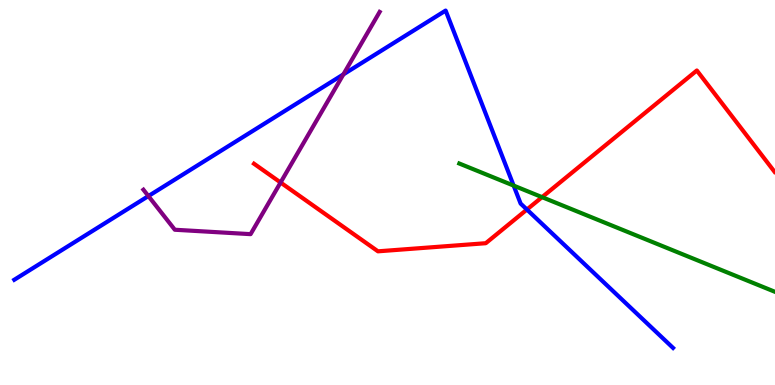[{'lines': ['blue', 'red'], 'intersections': [{'x': 6.8, 'y': 4.56}]}, {'lines': ['green', 'red'], 'intersections': [{'x': 6.99, 'y': 4.88}]}, {'lines': ['purple', 'red'], 'intersections': [{'x': 3.62, 'y': 5.26}]}, {'lines': ['blue', 'green'], 'intersections': [{'x': 6.63, 'y': 5.18}]}, {'lines': ['blue', 'purple'], 'intersections': [{'x': 1.91, 'y': 4.91}, {'x': 4.43, 'y': 8.07}]}, {'lines': ['green', 'purple'], 'intersections': []}]